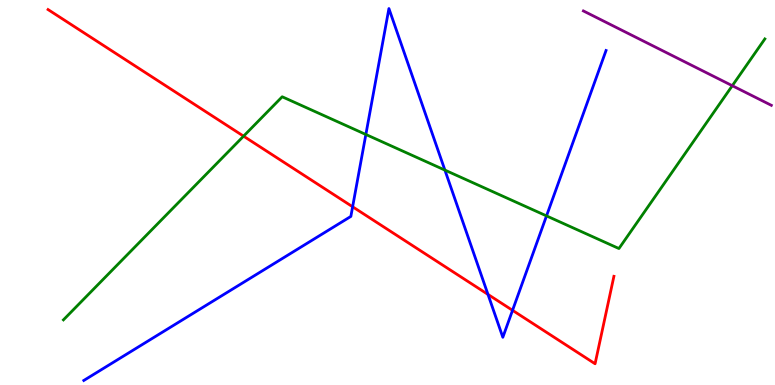[{'lines': ['blue', 'red'], 'intersections': [{'x': 4.55, 'y': 4.63}, {'x': 6.3, 'y': 2.35}, {'x': 6.61, 'y': 1.94}]}, {'lines': ['green', 'red'], 'intersections': [{'x': 3.14, 'y': 6.46}]}, {'lines': ['purple', 'red'], 'intersections': []}, {'lines': ['blue', 'green'], 'intersections': [{'x': 4.72, 'y': 6.51}, {'x': 5.74, 'y': 5.58}, {'x': 7.05, 'y': 4.39}]}, {'lines': ['blue', 'purple'], 'intersections': []}, {'lines': ['green', 'purple'], 'intersections': [{'x': 9.45, 'y': 7.77}]}]